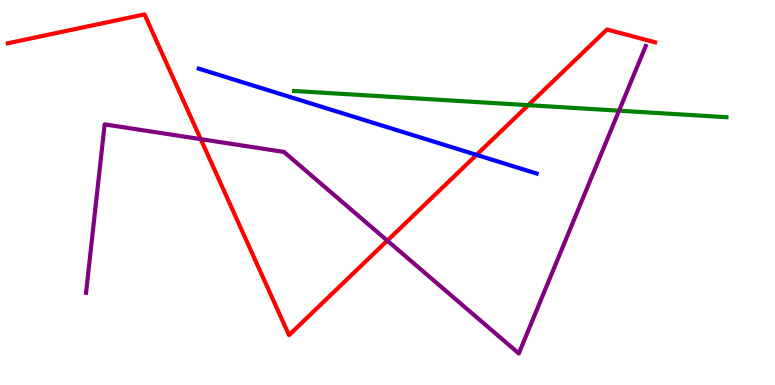[{'lines': ['blue', 'red'], 'intersections': [{'x': 6.15, 'y': 5.98}]}, {'lines': ['green', 'red'], 'intersections': [{'x': 6.82, 'y': 7.27}]}, {'lines': ['purple', 'red'], 'intersections': [{'x': 2.59, 'y': 6.39}, {'x': 5.0, 'y': 3.75}]}, {'lines': ['blue', 'green'], 'intersections': []}, {'lines': ['blue', 'purple'], 'intersections': []}, {'lines': ['green', 'purple'], 'intersections': [{'x': 7.99, 'y': 7.13}]}]